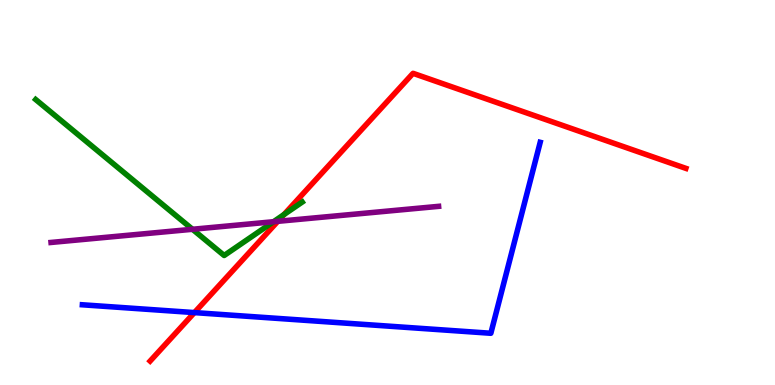[{'lines': ['blue', 'red'], 'intersections': [{'x': 2.51, 'y': 1.88}]}, {'lines': ['green', 'red'], 'intersections': [{'x': 3.66, 'y': 4.43}]}, {'lines': ['purple', 'red'], 'intersections': [{'x': 3.58, 'y': 4.25}]}, {'lines': ['blue', 'green'], 'intersections': []}, {'lines': ['blue', 'purple'], 'intersections': []}, {'lines': ['green', 'purple'], 'intersections': [{'x': 2.48, 'y': 4.04}, {'x': 3.53, 'y': 4.24}]}]